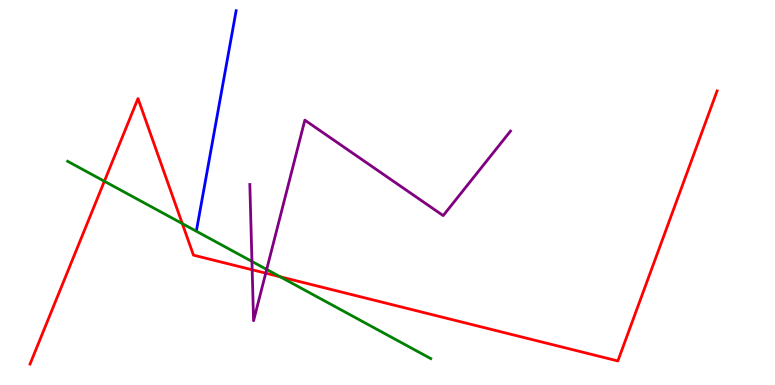[{'lines': ['blue', 'red'], 'intersections': []}, {'lines': ['green', 'red'], 'intersections': [{'x': 1.35, 'y': 5.29}, {'x': 2.35, 'y': 4.19}, {'x': 3.62, 'y': 2.81}]}, {'lines': ['purple', 'red'], 'intersections': [{'x': 3.25, 'y': 2.99}, {'x': 3.43, 'y': 2.9}]}, {'lines': ['blue', 'green'], 'intersections': []}, {'lines': ['blue', 'purple'], 'intersections': []}, {'lines': ['green', 'purple'], 'intersections': [{'x': 3.25, 'y': 3.21}, {'x': 3.44, 'y': 3.0}]}]